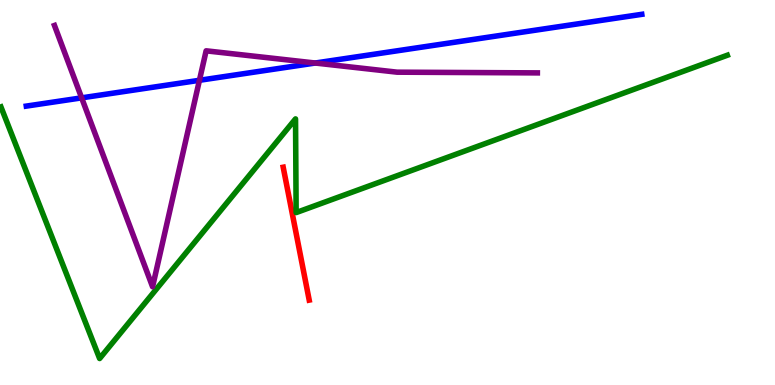[{'lines': ['blue', 'red'], 'intersections': []}, {'lines': ['green', 'red'], 'intersections': []}, {'lines': ['purple', 'red'], 'intersections': []}, {'lines': ['blue', 'green'], 'intersections': []}, {'lines': ['blue', 'purple'], 'intersections': [{'x': 1.05, 'y': 7.46}, {'x': 2.57, 'y': 7.91}, {'x': 4.07, 'y': 8.36}]}, {'lines': ['green', 'purple'], 'intersections': []}]